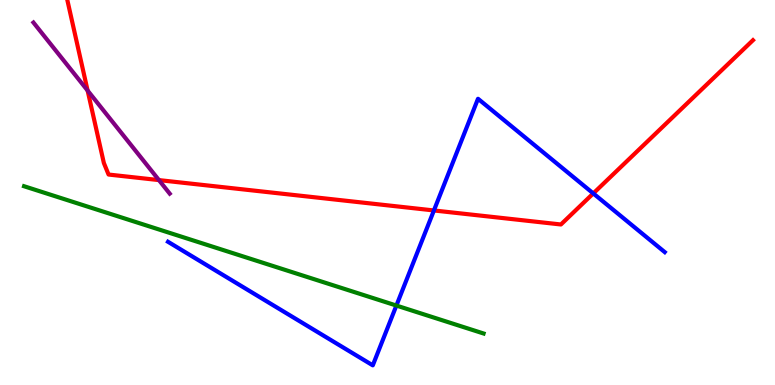[{'lines': ['blue', 'red'], 'intersections': [{'x': 5.6, 'y': 4.53}, {'x': 7.66, 'y': 4.98}]}, {'lines': ['green', 'red'], 'intersections': []}, {'lines': ['purple', 'red'], 'intersections': [{'x': 1.13, 'y': 7.65}, {'x': 2.05, 'y': 5.32}]}, {'lines': ['blue', 'green'], 'intersections': [{'x': 5.11, 'y': 2.06}]}, {'lines': ['blue', 'purple'], 'intersections': []}, {'lines': ['green', 'purple'], 'intersections': []}]